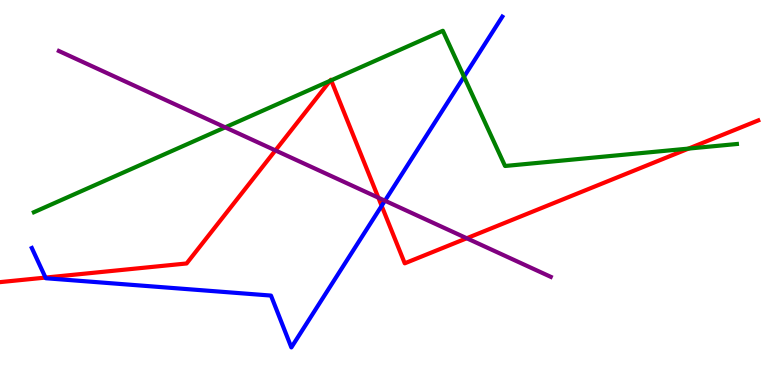[{'lines': ['blue', 'red'], 'intersections': [{'x': 0.587, 'y': 2.79}, {'x': 4.92, 'y': 4.65}]}, {'lines': ['green', 'red'], 'intersections': [{'x': 4.26, 'y': 7.9}, {'x': 4.27, 'y': 7.91}, {'x': 8.88, 'y': 6.14}]}, {'lines': ['purple', 'red'], 'intersections': [{'x': 3.55, 'y': 6.09}, {'x': 4.88, 'y': 4.87}, {'x': 6.02, 'y': 3.81}]}, {'lines': ['blue', 'green'], 'intersections': [{'x': 5.99, 'y': 8.01}]}, {'lines': ['blue', 'purple'], 'intersections': [{'x': 4.97, 'y': 4.79}]}, {'lines': ['green', 'purple'], 'intersections': [{'x': 2.91, 'y': 6.69}]}]